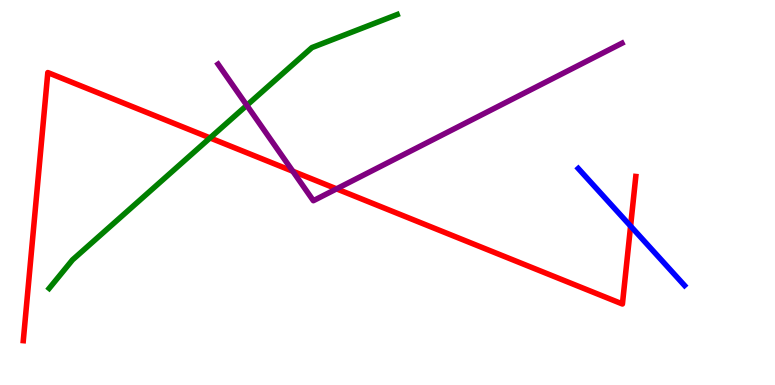[{'lines': ['blue', 'red'], 'intersections': [{'x': 8.14, 'y': 4.13}]}, {'lines': ['green', 'red'], 'intersections': [{'x': 2.71, 'y': 6.42}]}, {'lines': ['purple', 'red'], 'intersections': [{'x': 3.78, 'y': 5.55}, {'x': 4.34, 'y': 5.09}]}, {'lines': ['blue', 'green'], 'intersections': []}, {'lines': ['blue', 'purple'], 'intersections': []}, {'lines': ['green', 'purple'], 'intersections': [{'x': 3.18, 'y': 7.26}]}]